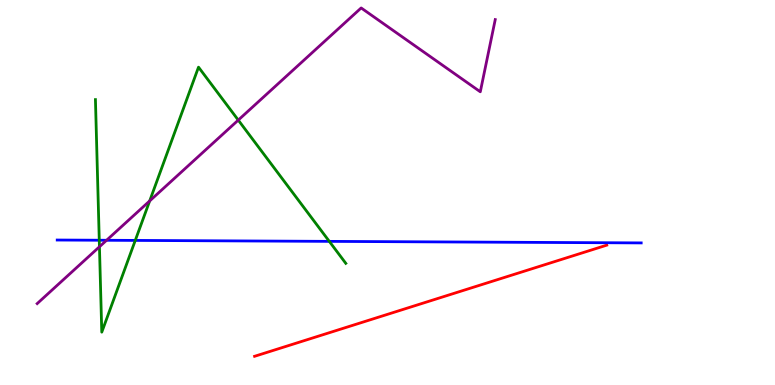[{'lines': ['blue', 'red'], 'intersections': []}, {'lines': ['green', 'red'], 'intersections': []}, {'lines': ['purple', 'red'], 'intersections': []}, {'lines': ['blue', 'green'], 'intersections': [{'x': 1.28, 'y': 3.76}, {'x': 1.75, 'y': 3.76}, {'x': 4.25, 'y': 3.73}]}, {'lines': ['blue', 'purple'], 'intersections': [{'x': 1.38, 'y': 3.76}]}, {'lines': ['green', 'purple'], 'intersections': [{'x': 1.28, 'y': 3.59}, {'x': 1.93, 'y': 4.78}, {'x': 3.07, 'y': 6.88}]}]